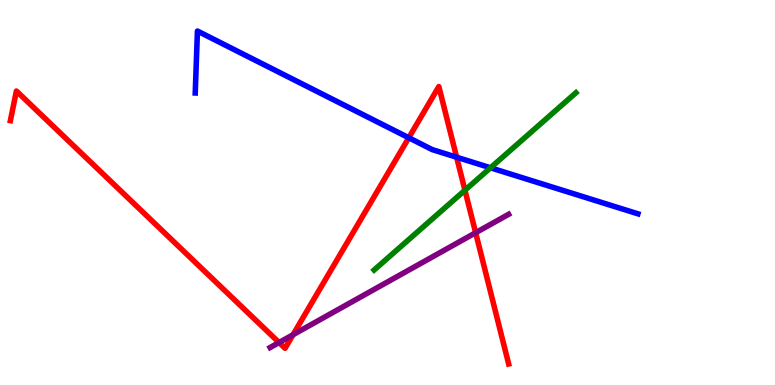[{'lines': ['blue', 'red'], 'intersections': [{'x': 5.27, 'y': 6.42}, {'x': 5.89, 'y': 5.92}]}, {'lines': ['green', 'red'], 'intersections': [{'x': 6.0, 'y': 5.06}]}, {'lines': ['purple', 'red'], 'intersections': [{'x': 3.6, 'y': 1.1}, {'x': 3.78, 'y': 1.31}, {'x': 6.14, 'y': 3.96}]}, {'lines': ['blue', 'green'], 'intersections': [{'x': 6.33, 'y': 5.64}]}, {'lines': ['blue', 'purple'], 'intersections': []}, {'lines': ['green', 'purple'], 'intersections': []}]